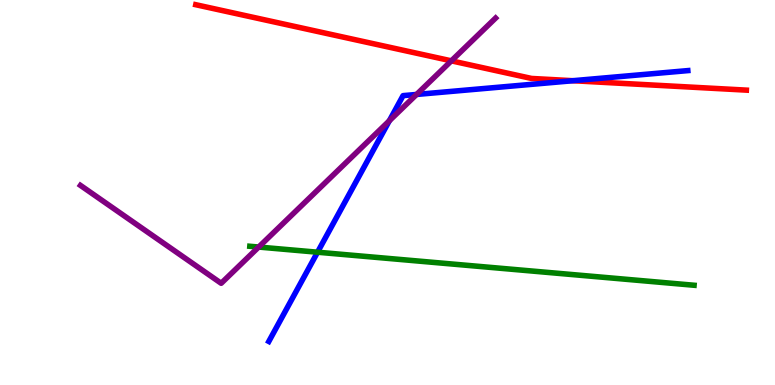[{'lines': ['blue', 'red'], 'intersections': [{'x': 7.39, 'y': 7.9}]}, {'lines': ['green', 'red'], 'intersections': []}, {'lines': ['purple', 'red'], 'intersections': [{'x': 5.82, 'y': 8.42}]}, {'lines': ['blue', 'green'], 'intersections': [{'x': 4.1, 'y': 3.45}]}, {'lines': ['blue', 'purple'], 'intersections': [{'x': 5.02, 'y': 6.86}, {'x': 5.38, 'y': 7.55}]}, {'lines': ['green', 'purple'], 'intersections': [{'x': 3.34, 'y': 3.58}]}]